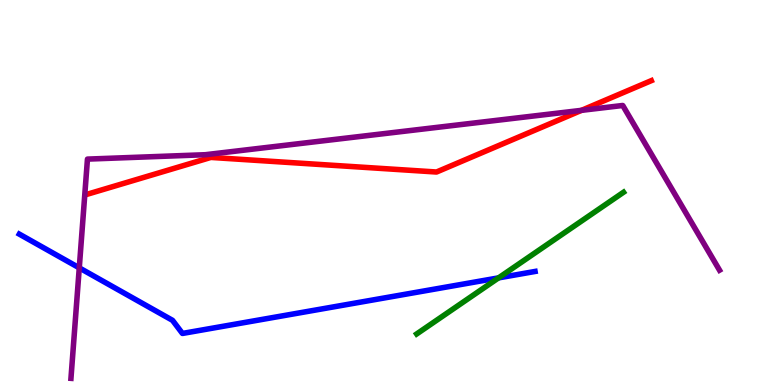[{'lines': ['blue', 'red'], 'intersections': []}, {'lines': ['green', 'red'], 'intersections': []}, {'lines': ['purple', 'red'], 'intersections': [{'x': 7.5, 'y': 7.13}]}, {'lines': ['blue', 'green'], 'intersections': [{'x': 6.43, 'y': 2.78}]}, {'lines': ['blue', 'purple'], 'intersections': [{'x': 1.02, 'y': 3.04}]}, {'lines': ['green', 'purple'], 'intersections': []}]